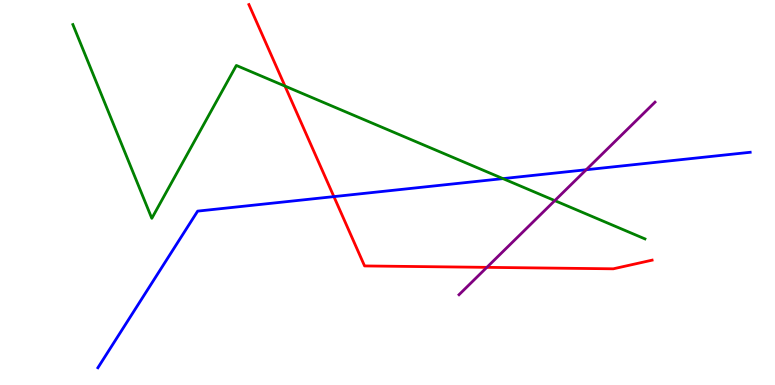[{'lines': ['blue', 'red'], 'intersections': [{'x': 4.31, 'y': 4.89}]}, {'lines': ['green', 'red'], 'intersections': [{'x': 3.68, 'y': 7.76}]}, {'lines': ['purple', 'red'], 'intersections': [{'x': 6.28, 'y': 3.06}]}, {'lines': ['blue', 'green'], 'intersections': [{'x': 6.49, 'y': 5.36}]}, {'lines': ['blue', 'purple'], 'intersections': [{'x': 7.56, 'y': 5.59}]}, {'lines': ['green', 'purple'], 'intersections': [{'x': 7.16, 'y': 4.79}]}]